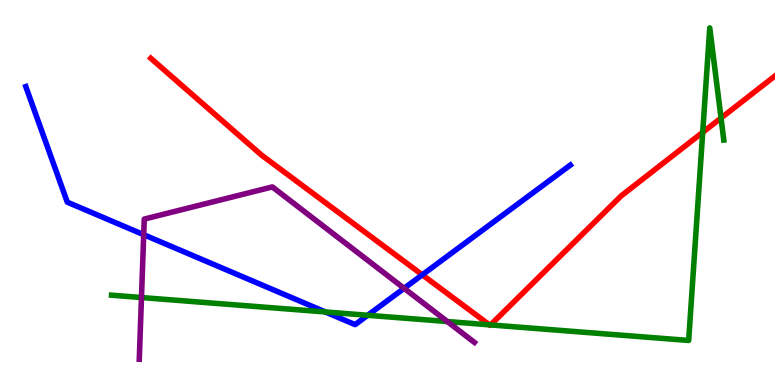[{'lines': ['blue', 'red'], 'intersections': [{'x': 5.45, 'y': 2.86}]}, {'lines': ['green', 'red'], 'intersections': [{'x': 6.31, 'y': 1.56}, {'x': 6.33, 'y': 1.56}, {'x': 9.07, 'y': 6.56}, {'x': 9.3, 'y': 6.93}]}, {'lines': ['purple', 'red'], 'intersections': []}, {'lines': ['blue', 'green'], 'intersections': [{'x': 4.2, 'y': 1.9}, {'x': 4.74, 'y': 1.81}]}, {'lines': ['blue', 'purple'], 'intersections': [{'x': 1.85, 'y': 3.9}, {'x': 5.21, 'y': 2.51}]}, {'lines': ['green', 'purple'], 'intersections': [{'x': 1.83, 'y': 2.27}, {'x': 5.77, 'y': 1.65}]}]